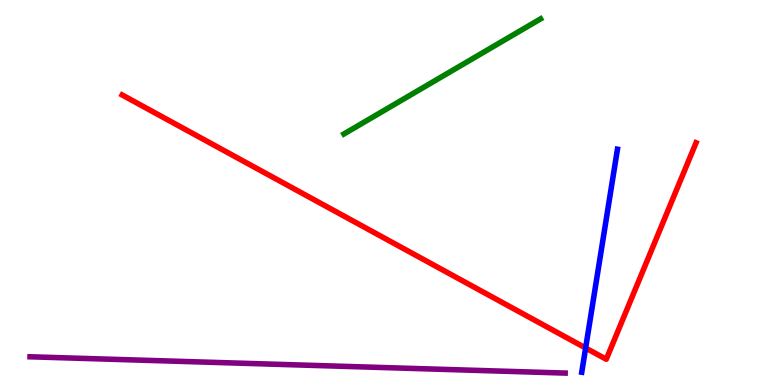[{'lines': ['blue', 'red'], 'intersections': [{'x': 7.56, 'y': 0.961}]}, {'lines': ['green', 'red'], 'intersections': []}, {'lines': ['purple', 'red'], 'intersections': []}, {'lines': ['blue', 'green'], 'intersections': []}, {'lines': ['blue', 'purple'], 'intersections': []}, {'lines': ['green', 'purple'], 'intersections': []}]